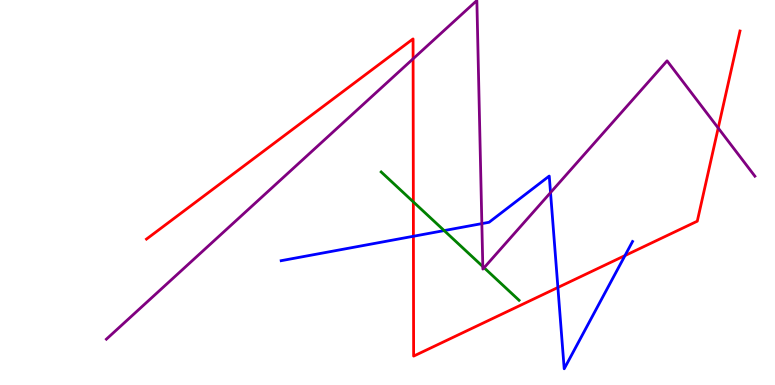[{'lines': ['blue', 'red'], 'intersections': [{'x': 5.33, 'y': 3.86}, {'x': 7.2, 'y': 2.53}, {'x': 8.06, 'y': 3.36}]}, {'lines': ['green', 'red'], 'intersections': [{'x': 5.33, 'y': 4.76}]}, {'lines': ['purple', 'red'], 'intersections': [{'x': 5.33, 'y': 8.47}, {'x': 9.27, 'y': 6.68}]}, {'lines': ['blue', 'green'], 'intersections': [{'x': 5.73, 'y': 4.01}]}, {'lines': ['blue', 'purple'], 'intersections': [{'x': 6.22, 'y': 4.19}, {'x': 7.1, 'y': 5.0}]}, {'lines': ['green', 'purple'], 'intersections': [{'x': 6.23, 'y': 3.08}, {'x': 6.25, 'y': 3.05}]}]